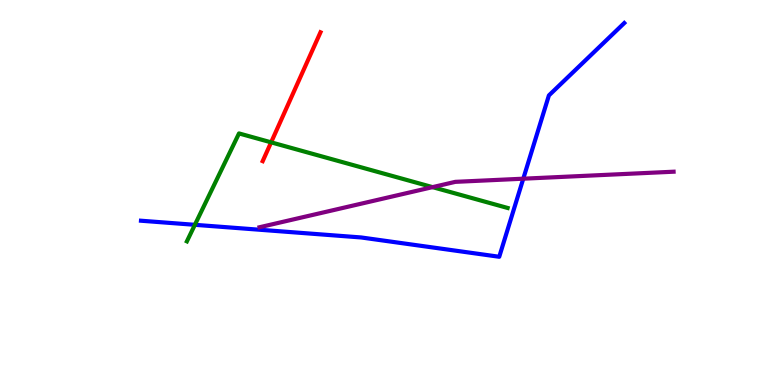[{'lines': ['blue', 'red'], 'intersections': []}, {'lines': ['green', 'red'], 'intersections': [{'x': 3.5, 'y': 6.3}]}, {'lines': ['purple', 'red'], 'intersections': []}, {'lines': ['blue', 'green'], 'intersections': [{'x': 2.51, 'y': 4.16}]}, {'lines': ['blue', 'purple'], 'intersections': [{'x': 6.75, 'y': 5.36}]}, {'lines': ['green', 'purple'], 'intersections': [{'x': 5.58, 'y': 5.14}]}]